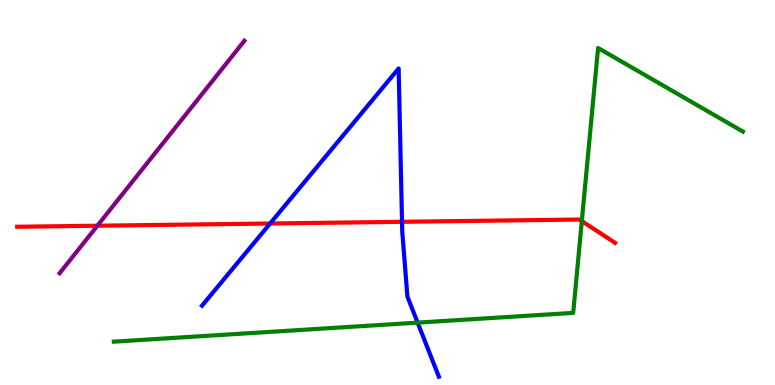[{'lines': ['blue', 'red'], 'intersections': [{'x': 3.49, 'y': 4.19}, {'x': 5.19, 'y': 4.24}]}, {'lines': ['green', 'red'], 'intersections': [{'x': 7.51, 'y': 4.26}]}, {'lines': ['purple', 'red'], 'intersections': [{'x': 1.26, 'y': 4.14}]}, {'lines': ['blue', 'green'], 'intersections': [{'x': 5.39, 'y': 1.62}]}, {'lines': ['blue', 'purple'], 'intersections': []}, {'lines': ['green', 'purple'], 'intersections': []}]